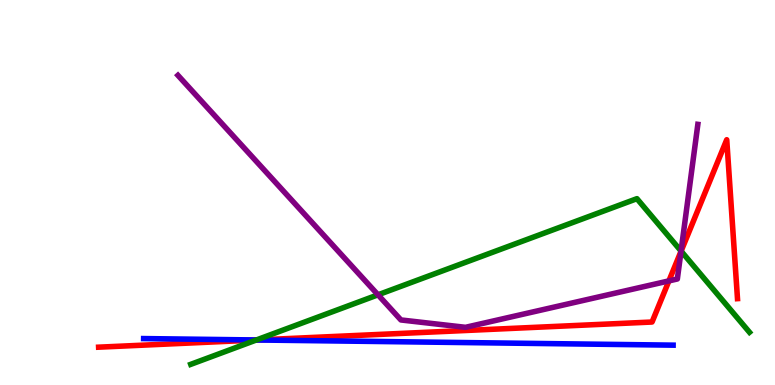[{'lines': ['blue', 'red'], 'intersections': [{'x': 3.31, 'y': 1.17}]}, {'lines': ['green', 'red'], 'intersections': [{'x': 3.31, 'y': 1.17}, {'x': 8.79, 'y': 3.48}]}, {'lines': ['purple', 'red'], 'intersections': [{'x': 8.63, 'y': 2.7}, {'x': 8.79, 'y': 3.47}]}, {'lines': ['blue', 'green'], 'intersections': [{'x': 3.31, 'y': 1.17}]}, {'lines': ['blue', 'purple'], 'intersections': []}, {'lines': ['green', 'purple'], 'intersections': [{'x': 4.88, 'y': 2.34}, {'x': 8.79, 'y': 3.48}]}]